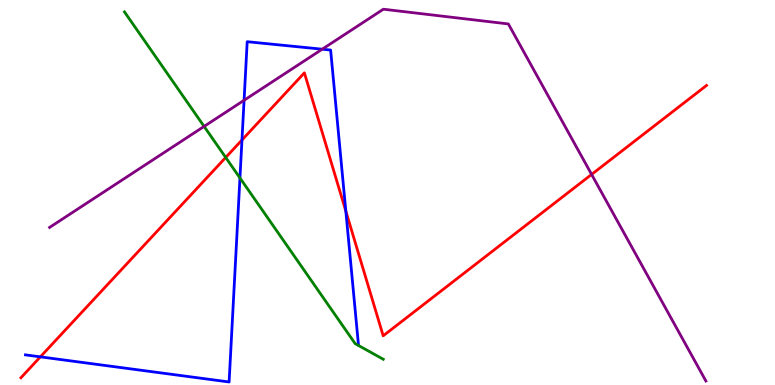[{'lines': ['blue', 'red'], 'intersections': [{'x': 0.521, 'y': 0.731}, {'x': 3.12, 'y': 6.36}, {'x': 4.46, 'y': 4.52}]}, {'lines': ['green', 'red'], 'intersections': [{'x': 2.91, 'y': 5.91}]}, {'lines': ['purple', 'red'], 'intersections': [{'x': 7.63, 'y': 5.47}]}, {'lines': ['blue', 'green'], 'intersections': [{'x': 3.1, 'y': 5.38}]}, {'lines': ['blue', 'purple'], 'intersections': [{'x': 3.15, 'y': 7.4}, {'x': 4.16, 'y': 8.72}]}, {'lines': ['green', 'purple'], 'intersections': [{'x': 2.63, 'y': 6.72}]}]